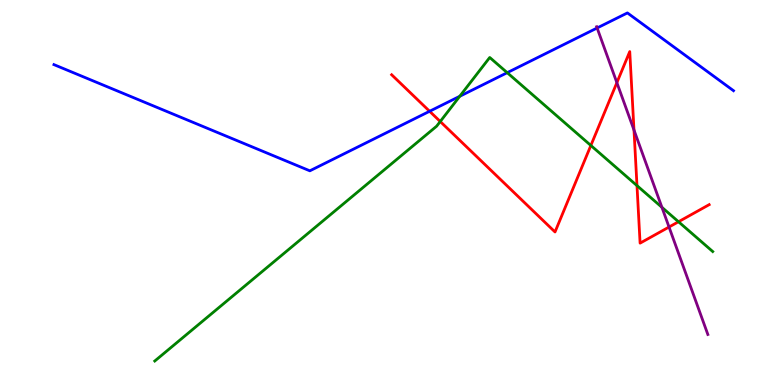[{'lines': ['blue', 'red'], 'intersections': [{'x': 5.54, 'y': 7.11}]}, {'lines': ['green', 'red'], 'intersections': [{'x': 5.68, 'y': 6.84}, {'x': 7.62, 'y': 6.22}, {'x': 8.22, 'y': 5.18}, {'x': 8.75, 'y': 4.24}]}, {'lines': ['purple', 'red'], 'intersections': [{'x': 7.96, 'y': 7.85}, {'x': 8.18, 'y': 6.62}, {'x': 8.63, 'y': 4.1}]}, {'lines': ['blue', 'green'], 'intersections': [{'x': 5.93, 'y': 7.5}, {'x': 6.54, 'y': 8.11}]}, {'lines': ['blue', 'purple'], 'intersections': [{'x': 7.7, 'y': 9.27}]}, {'lines': ['green', 'purple'], 'intersections': [{'x': 8.54, 'y': 4.62}]}]